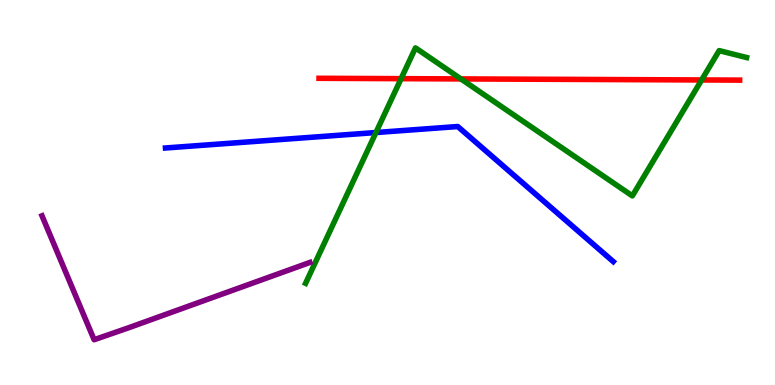[{'lines': ['blue', 'red'], 'intersections': []}, {'lines': ['green', 'red'], 'intersections': [{'x': 5.18, 'y': 7.96}, {'x': 5.95, 'y': 7.95}, {'x': 9.05, 'y': 7.92}]}, {'lines': ['purple', 'red'], 'intersections': []}, {'lines': ['blue', 'green'], 'intersections': [{'x': 4.85, 'y': 6.56}]}, {'lines': ['blue', 'purple'], 'intersections': []}, {'lines': ['green', 'purple'], 'intersections': []}]